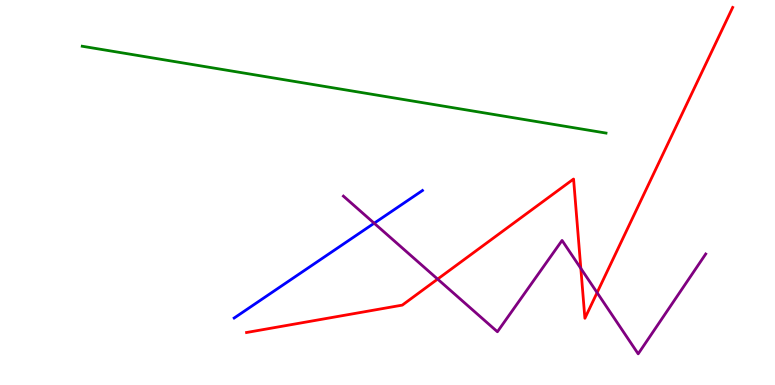[{'lines': ['blue', 'red'], 'intersections': []}, {'lines': ['green', 'red'], 'intersections': []}, {'lines': ['purple', 'red'], 'intersections': [{'x': 5.65, 'y': 2.75}, {'x': 7.49, 'y': 3.03}, {'x': 7.7, 'y': 2.4}]}, {'lines': ['blue', 'green'], 'intersections': []}, {'lines': ['blue', 'purple'], 'intersections': [{'x': 4.83, 'y': 4.2}]}, {'lines': ['green', 'purple'], 'intersections': []}]